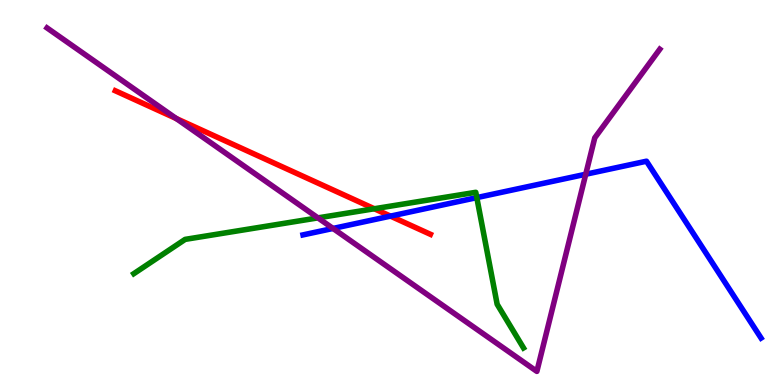[{'lines': ['blue', 'red'], 'intersections': [{'x': 5.04, 'y': 4.39}]}, {'lines': ['green', 'red'], 'intersections': [{'x': 4.83, 'y': 4.58}]}, {'lines': ['purple', 'red'], 'intersections': [{'x': 2.27, 'y': 6.92}]}, {'lines': ['blue', 'green'], 'intersections': [{'x': 6.15, 'y': 4.87}]}, {'lines': ['blue', 'purple'], 'intersections': [{'x': 4.3, 'y': 4.07}, {'x': 7.56, 'y': 5.47}]}, {'lines': ['green', 'purple'], 'intersections': [{'x': 4.1, 'y': 4.34}]}]